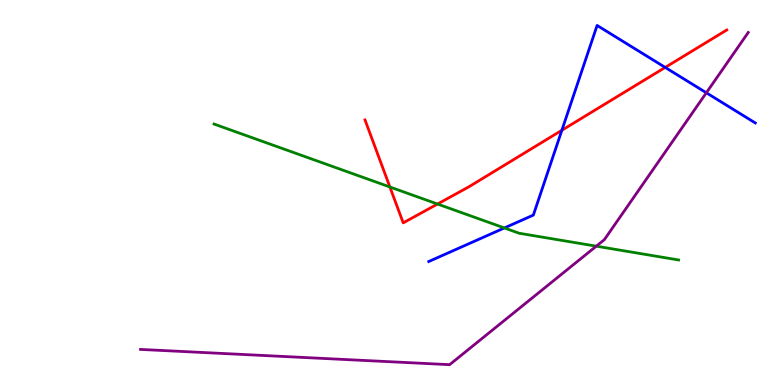[{'lines': ['blue', 'red'], 'intersections': [{'x': 7.25, 'y': 6.62}, {'x': 8.58, 'y': 8.25}]}, {'lines': ['green', 'red'], 'intersections': [{'x': 5.03, 'y': 5.14}, {'x': 5.65, 'y': 4.7}]}, {'lines': ['purple', 'red'], 'intersections': []}, {'lines': ['blue', 'green'], 'intersections': [{'x': 6.51, 'y': 4.08}]}, {'lines': ['blue', 'purple'], 'intersections': [{'x': 9.11, 'y': 7.59}]}, {'lines': ['green', 'purple'], 'intersections': [{'x': 7.69, 'y': 3.61}]}]